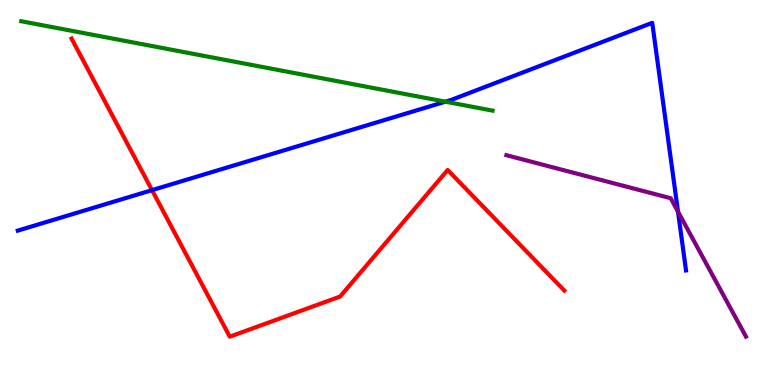[{'lines': ['blue', 'red'], 'intersections': [{'x': 1.96, 'y': 5.06}]}, {'lines': ['green', 'red'], 'intersections': []}, {'lines': ['purple', 'red'], 'intersections': []}, {'lines': ['blue', 'green'], 'intersections': [{'x': 5.75, 'y': 7.36}]}, {'lines': ['blue', 'purple'], 'intersections': [{'x': 8.75, 'y': 4.5}]}, {'lines': ['green', 'purple'], 'intersections': []}]